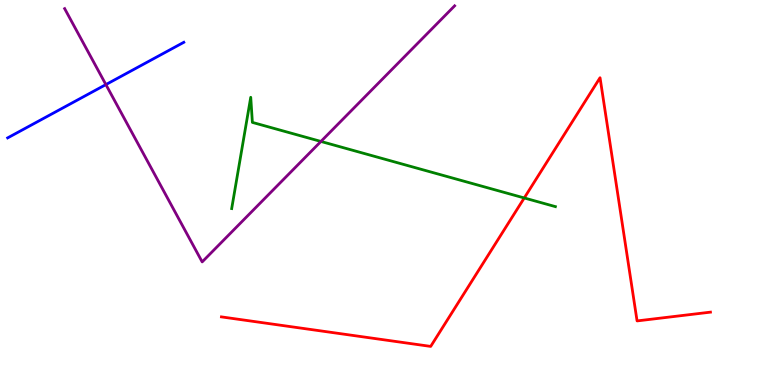[{'lines': ['blue', 'red'], 'intersections': []}, {'lines': ['green', 'red'], 'intersections': [{'x': 6.76, 'y': 4.86}]}, {'lines': ['purple', 'red'], 'intersections': []}, {'lines': ['blue', 'green'], 'intersections': []}, {'lines': ['blue', 'purple'], 'intersections': [{'x': 1.37, 'y': 7.8}]}, {'lines': ['green', 'purple'], 'intersections': [{'x': 4.14, 'y': 6.33}]}]